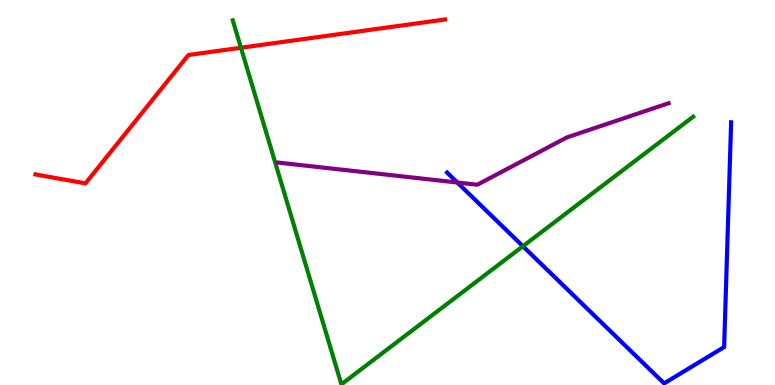[{'lines': ['blue', 'red'], 'intersections': []}, {'lines': ['green', 'red'], 'intersections': [{'x': 3.11, 'y': 8.76}]}, {'lines': ['purple', 'red'], 'intersections': []}, {'lines': ['blue', 'green'], 'intersections': [{'x': 6.75, 'y': 3.6}]}, {'lines': ['blue', 'purple'], 'intersections': [{'x': 5.9, 'y': 5.26}]}, {'lines': ['green', 'purple'], 'intersections': []}]